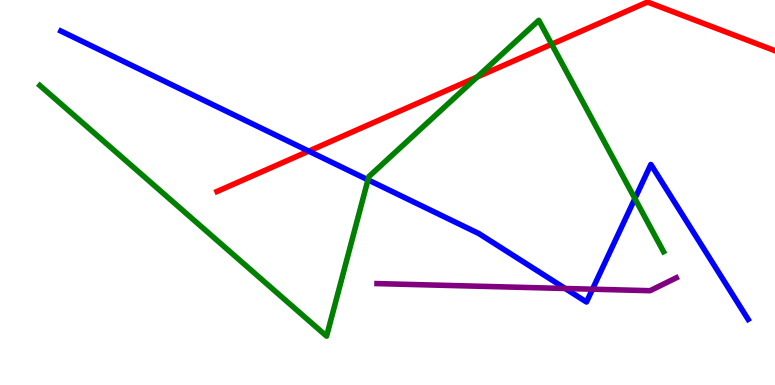[{'lines': ['blue', 'red'], 'intersections': [{'x': 3.98, 'y': 6.07}]}, {'lines': ['green', 'red'], 'intersections': [{'x': 6.16, 'y': 8.0}, {'x': 7.12, 'y': 8.85}]}, {'lines': ['purple', 'red'], 'intersections': []}, {'lines': ['blue', 'green'], 'intersections': [{'x': 4.75, 'y': 5.33}, {'x': 8.19, 'y': 4.84}]}, {'lines': ['blue', 'purple'], 'intersections': [{'x': 7.29, 'y': 2.51}, {'x': 7.64, 'y': 2.49}]}, {'lines': ['green', 'purple'], 'intersections': []}]